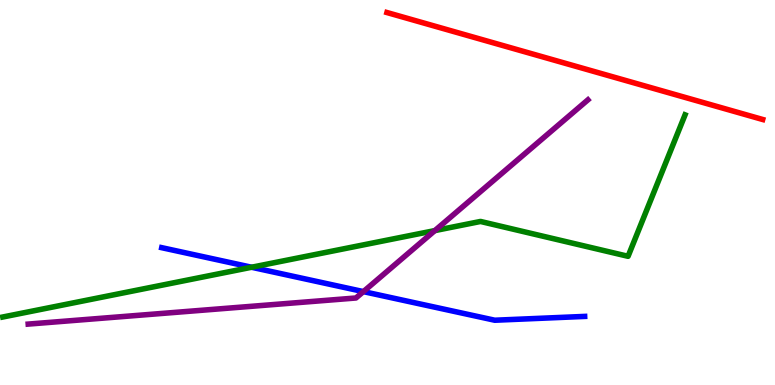[{'lines': ['blue', 'red'], 'intersections': []}, {'lines': ['green', 'red'], 'intersections': []}, {'lines': ['purple', 'red'], 'intersections': []}, {'lines': ['blue', 'green'], 'intersections': [{'x': 3.25, 'y': 3.06}]}, {'lines': ['blue', 'purple'], 'intersections': [{'x': 4.69, 'y': 2.43}]}, {'lines': ['green', 'purple'], 'intersections': [{'x': 5.61, 'y': 4.01}]}]